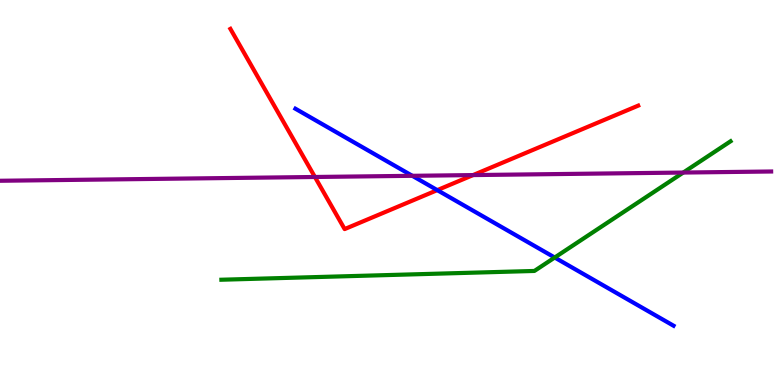[{'lines': ['blue', 'red'], 'intersections': [{'x': 5.64, 'y': 5.06}]}, {'lines': ['green', 'red'], 'intersections': []}, {'lines': ['purple', 'red'], 'intersections': [{'x': 4.06, 'y': 5.4}, {'x': 6.1, 'y': 5.45}]}, {'lines': ['blue', 'green'], 'intersections': [{'x': 7.16, 'y': 3.31}]}, {'lines': ['blue', 'purple'], 'intersections': [{'x': 5.32, 'y': 5.43}]}, {'lines': ['green', 'purple'], 'intersections': [{'x': 8.82, 'y': 5.52}]}]